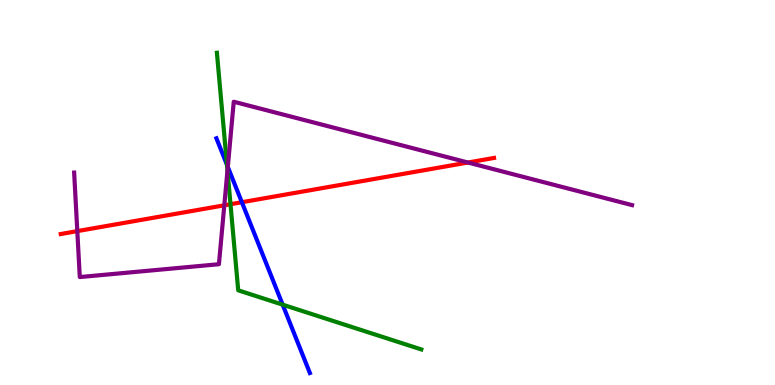[{'lines': ['blue', 'red'], 'intersections': [{'x': 3.12, 'y': 4.75}]}, {'lines': ['green', 'red'], 'intersections': [{'x': 2.97, 'y': 4.7}]}, {'lines': ['purple', 'red'], 'intersections': [{'x': 0.998, 'y': 4.0}, {'x': 2.89, 'y': 4.67}, {'x': 6.04, 'y': 5.78}]}, {'lines': ['blue', 'green'], 'intersections': [{'x': 2.93, 'y': 5.72}, {'x': 3.65, 'y': 2.09}]}, {'lines': ['blue', 'purple'], 'intersections': [{'x': 2.94, 'y': 5.66}]}, {'lines': ['green', 'purple'], 'intersections': [{'x': 2.94, 'y': 5.57}]}]